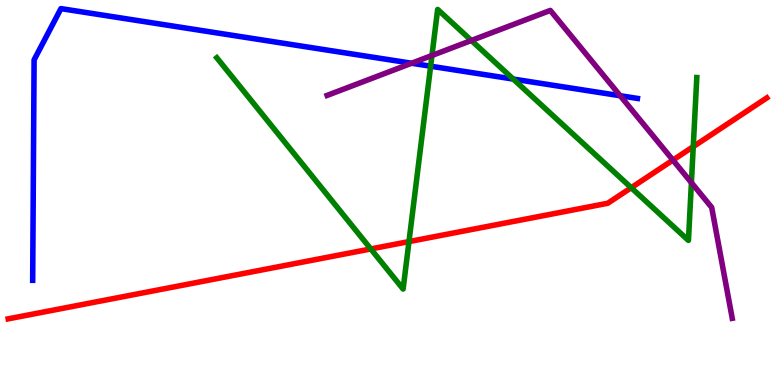[{'lines': ['blue', 'red'], 'intersections': []}, {'lines': ['green', 'red'], 'intersections': [{'x': 4.78, 'y': 3.53}, {'x': 5.28, 'y': 3.73}, {'x': 8.14, 'y': 5.12}, {'x': 8.95, 'y': 6.19}]}, {'lines': ['purple', 'red'], 'intersections': [{'x': 8.68, 'y': 5.84}]}, {'lines': ['blue', 'green'], 'intersections': [{'x': 5.56, 'y': 8.28}, {'x': 6.62, 'y': 7.95}]}, {'lines': ['blue', 'purple'], 'intersections': [{'x': 5.31, 'y': 8.36}, {'x': 8.0, 'y': 7.51}]}, {'lines': ['green', 'purple'], 'intersections': [{'x': 5.57, 'y': 8.56}, {'x': 6.08, 'y': 8.95}, {'x': 8.92, 'y': 5.26}]}]